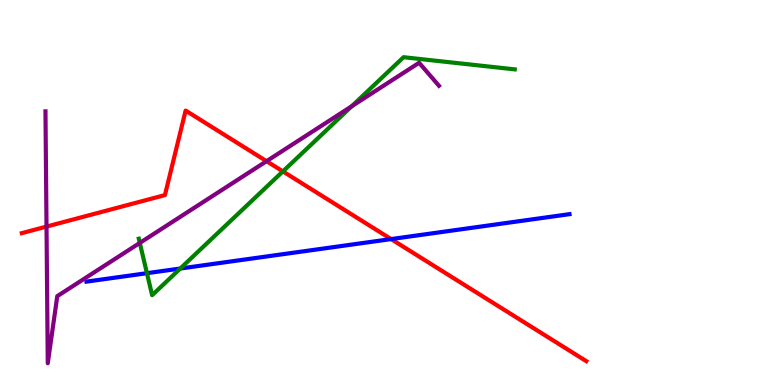[{'lines': ['blue', 'red'], 'intersections': [{'x': 5.05, 'y': 3.79}]}, {'lines': ['green', 'red'], 'intersections': [{'x': 3.65, 'y': 5.55}]}, {'lines': ['purple', 'red'], 'intersections': [{'x': 0.6, 'y': 4.11}, {'x': 3.44, 'y': 5.81}]}, {'lines': ['blue', 'green'], 'intersections': [{'x': 1.9, 'y': 2.9}, {'x': 2.33, 'y': 3.03}]}, {'lines': ['blue', 'purple'], 'intersections': []}, {'lines': ['green', 'purple'], 'intersections': [{'x': 1.8, 'y': 3.69}, {'x': 4.54, 'y': 7.24}]}]